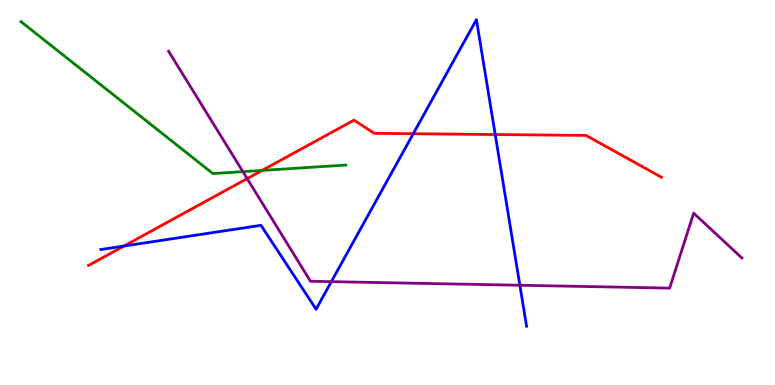[{'lines': ['blue', 'red'], 'intersections': [{'x': 1.6, 'y': 3.61}, {'x': 5.33, 'y': 6.53}, {'x': 6.39, 'y': 6.51}]}, {'lines': ['green', 'red'], 'intersections': [{'x': 3.38, 'y': 5.57}]}, {'lines': ['purple', 'red'], 'intersections': [{'x': 3.19, 'y': 5.36}]}, {'lines': ['blue', 'green'], 'intersections': []}, {'lines': ['blue', 'purple'], 'intersections': [{'x': 4.28, 'y': 2.68}, {'x': 6.71, 'y': 2.59}]}, {'lines': ['green', 'purple'], 'intersections': [{'x': 3.13, 'y': 5.54}]}]